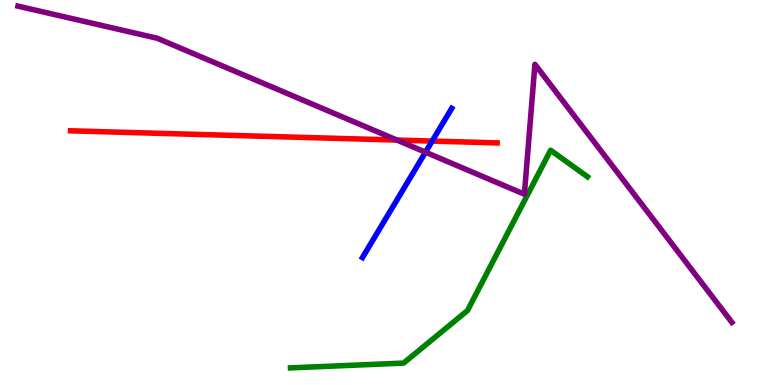[{'lines': ['blue', 'red'], 'intersections': [{'x': 5.58, 'y': 6.34}]}, {'lines': ['green', 'red'], 'intersections': []}, {'lines': ['purple', 'red'], 'intersections': [{'x': 5.12, 'y': 6.36}]}, {'lines': ['blue', 'green'], 'intersections': []}, {'lines': ['blue', 'purple'], 'intersections': [{'x': 5.49, 'y': 6.05}]}, {'lines': ['green', 'purple'], 'intersections': []}]